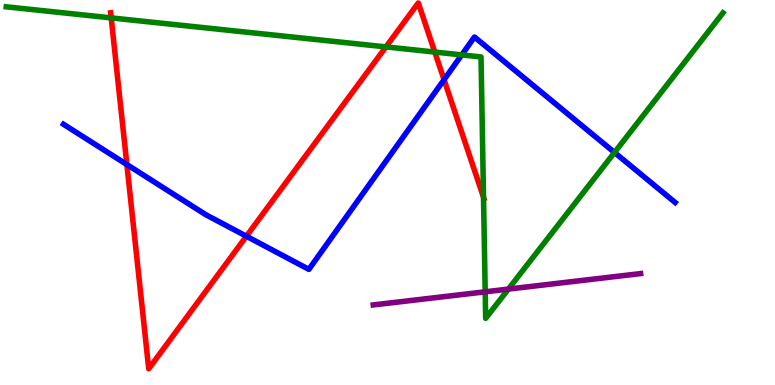[{'lines': ['blue', 'red'], 'intersections': [{'x': 1.64, 'y': 5.73}, {'x': 3.18, 'y': 3.86}, {'x': 5.73, 'y': 7.93}]}, {'lines': ['green', 'red'], 'intersections': [{'x': 1.43, 'y': 9.54}, {'x': 4.98, 'y': 8.78}, {'x': 5.61, 'y': 8.65}, {'x': 6.24, 'y': 4.88}]}, {'lines': ['purple', 'red'], 'intersections': []}, {'lines': ['blue', 'green'], 'intersections': [{'x': 5.96, 'y': 8.57}, {'x': 7.93, 'y': 6.04}]}, {'lines': ['blue', 'purple'], 'intersections': []}, {'lines': ['green', 'purple'], 'intersections': [{'x': 6.26, 'y': 2.42}, {'x': 6.56, 'y': 2.49}]}]